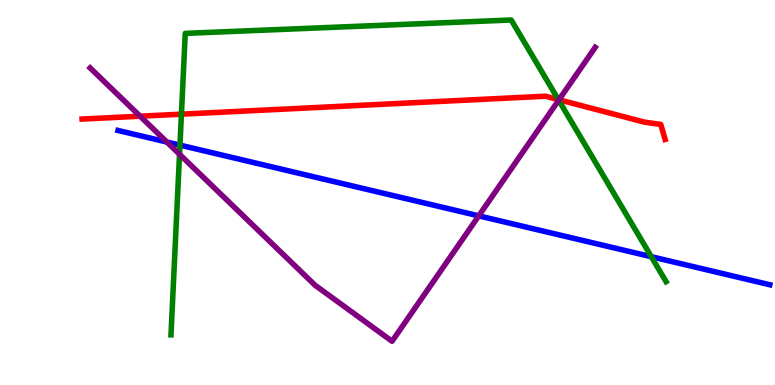[{'lines': ['blue', 'red'], 'intersections': []}, {'lines': ['green', 'red'], 'intersections': [{'x': 2.34, 'y': 7.03}, {'x': 7.2, 'y': 7.41}]}, {'lines': ['purple', 'red'], 'intersections': [{'x': 1.81, 'y': 6.98}, {'x': 7.21, 'y': 7.41}]}, {'lines': ['blue', 'green'], 'intersections': [{'x': 2.32, 'y': 6.23}, {'x': 8.4, 'y': 3.33}]}, {'lines': ['blue', 'purple'], 'intersections': [{'x': 2.15, 'y': 6.31}, {'x': 6.18, 'y': 4.39}]}, {'lines': ['green', 'purple'], 'intersections': [{'x': 2.32, 'y': 5.99}, {'x': 7.21, 'y': 7.4}]}]